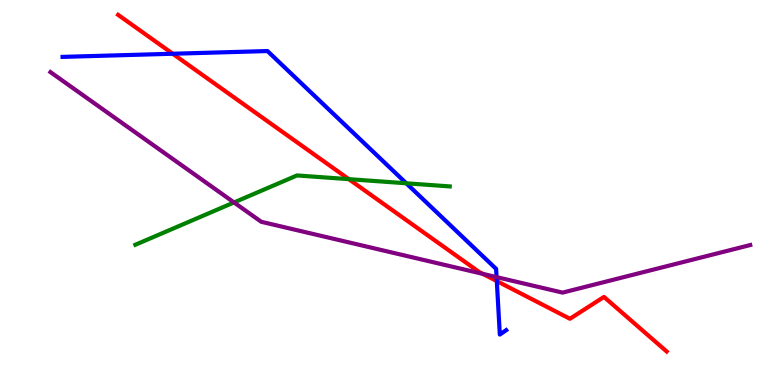[{'lines': ['blue', 'red'], 'intersections': [{'x': 2.23, 'y': 8.6}, {'x': 6.41, 'y': 2.7}]}, {'lines': ['green', 'red'], 'intersections': [{'x': 4.5, 'y': 5.35}]}, {'lines': ['purple', 'red'], 'intersections': [{'x': 6.23, 'y': 2.89}]}, {'lines': ['blue', 'green'], 'intersections': [{'x': 5.24, 'y': 5.24}]}, {'lines': ['blue', 'purple'], 'intersections': [{'x': 6.41, 'y': 2.8}]}, {'lines': ['green', 'purple'], 'intersections': [{'x': 3.02, 'y': 4.74}]}]